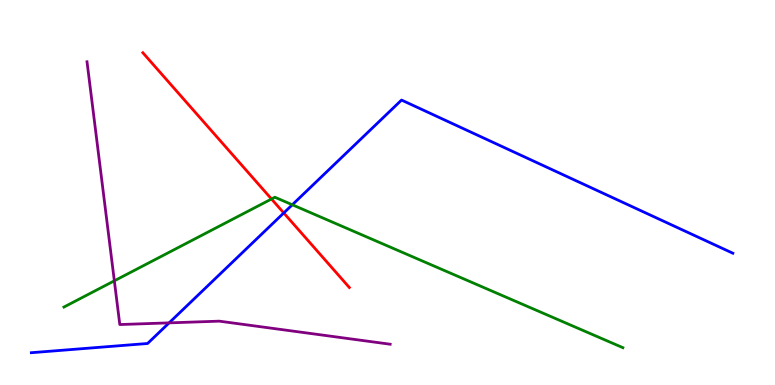[{'lines': ['blue', 'red'], 'intersections': [{'x': 3.66, 'y': 4.47}]}, {'lines': ['green', 'red'], 'intersections': [{'x': 3.5, 'y': 4.83}]}, {'lines': ['purple', 'red'], 'intersections': []}, {'lines': ['blue', 'green'], 'intersections': [{'x': 3.77, 'y': 4.68}]}, {'lines': ['blue', 'purple'], 'intersections': [{'x': 2.18, 'y': 1.61}]}, {'lines': ['green', 'purple'], 'intersections': [{'x': 1.48, 'y': 2.71}]}]